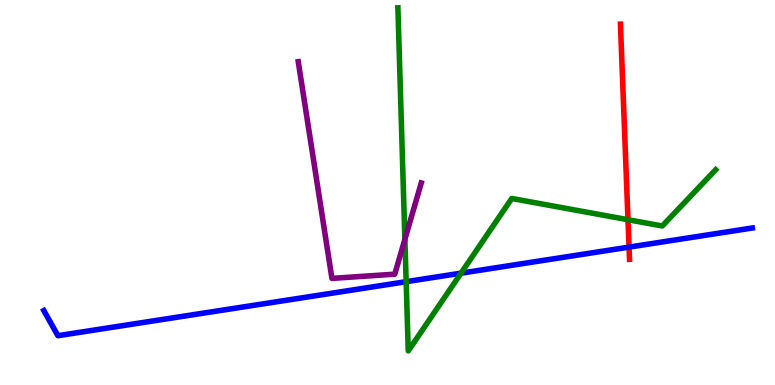[{'lines': ['blue', 'red'], 'intersections': [{'x': 8.12, 'y': 3.58}]}, {'lines': ['green', 'red'], 'intersections': [{'x': 8.1, 'y': 4.29}]}, {'lines': ['purple', 'red'], 'intersections': []}, {'lines': ['blue', 'green'], 'intersections': [{'x': 5.24, 'y': 2.68}, {'x': 5.95, 'y': 2.9}]}, {'lines': ['blue', 'purple'], 'intersections': []}, {'lines': ['green', 'purple'], 'intersections': [{'x': 5.22, 'y': 3.78}]}]